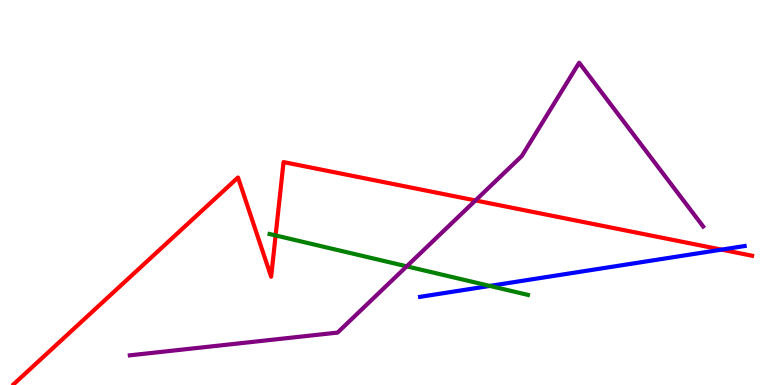[{'lines': ['blue', 'red'], 'intersections': [{'x': 9.31, 'y': 3.52}]}, {'lines': ['green', 'red'], 'intersections': [{'x': 3.56, 'y': 3.88}]}, {'lines': ['purple', 'red'], 'intersections': [{'x': 6.14, 'y': 4.79}]}, {'lines': ['blue', 'green'], 'intersections': [{'x': 6.32, 'y': 2.57}]}, {'lines': ['blue', 'purple'], 'intersections': []}, {'lines': ['green', 'purple'], 'intersections': [{'x': 5.25, 'y': 3.08}]}]